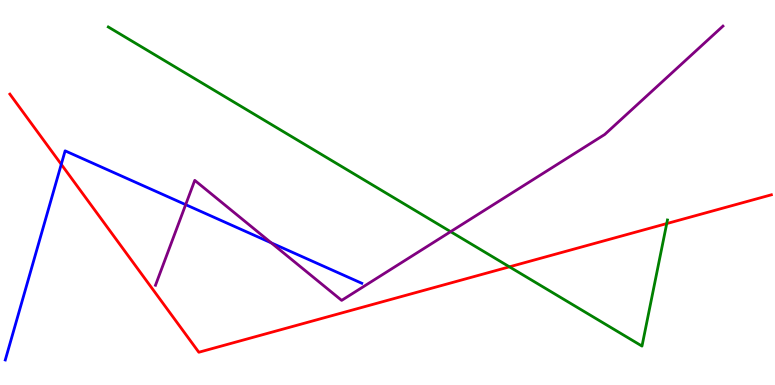[{'lines': ['blue', 'red'], 'intersections': [{'x': 0.791, 'y': 5.73}]}, {'lines': ['green', 'red'], 'intersections': [{'x': 6.57, 'y': 3.07}, {'x': 8.6, 'y': 4.19}]}, {'lines': ['purple', 'red'], 'intersections': []}, {'lines': ['blue', 'green'], 'intersections': []}, {'lines': ['blue', 'purple'], 'intersections': [{'x': 2.4, 'y': 4.68}, {'x': 3.5, 'y': 3.69}]}, {'lines': ['green', 'purple'], 'intersections': [{'x': 5.81, 'y': 3.98}]}]